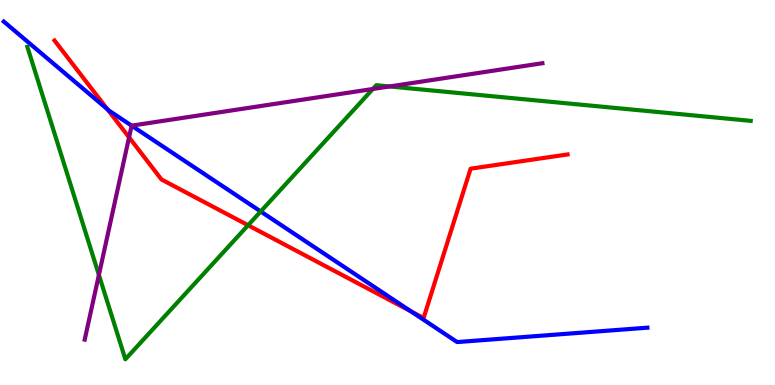[{'lines': ['blue', 'red'], 'intersections': [{'x': 1.39, 'y': 7.16}, {'x': 5.3, 'y': 1.91}]}, {'lines': ['green', 'red'], 'intersections': [{'x': 3.2, 'y': 4.15}]}, {'lines': ['purple', 'red'], 'intersections': [{'x': 1.67, 'y': 6.43}]}, {'lines': ['blue', 'green'], 'intersections': [{'x': 3.36, 'y': 4.51}]}, {'lines': ['blue', 'purple'], 'intersections': [{'x': 1.7, 'y': 6.74}]}, {'lines': ['green', 'purple'], 'intersections': [{'x': 1.28, 'y': 2.86}, {'x': 4.81, 'y': 7.69}, {'x': 5.03, 'y': 7.75}]}]